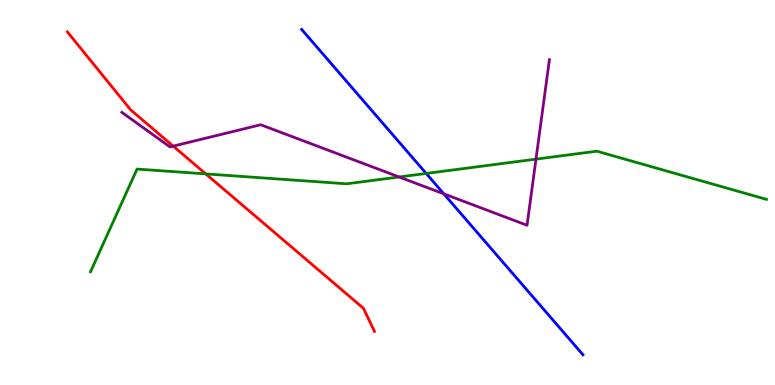[{'lines': ['blue', 'red'], 'intersections': []}, {'lines': ['green', 'red'], 'intersections': [{'x': 2.66, 'y': 5.48}]}, {'lines': ['purple', 'red'], 'intersections': [{'x': 2.23, 'y': 6.2}]}, {'lines': ['blue', 'green'], 'intersections': [{'x': 5.5, 'y': 5.49}]}, {'lines': ['blue', 'purple'], 'intersections': [{'x': 5.73, 'y': 4.96}]}, {'lines': ['green', 'purple'], 'intersections': [{'x': 5.15, 'y': 5.4}, {'x': 6.92, 'y': 5.87}]}]